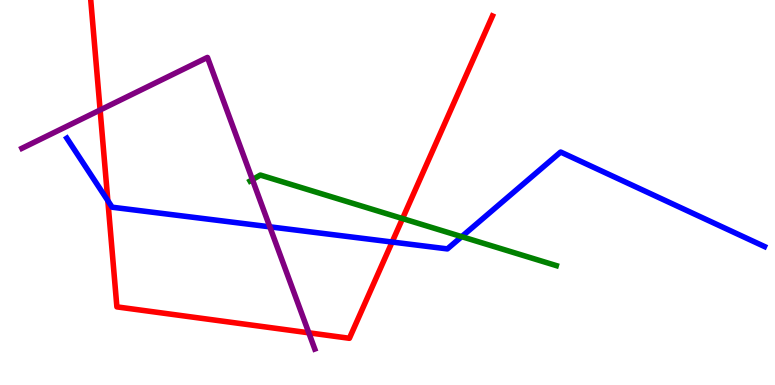[{'lines': ['blue', 'red'], 'intersections': [{'x': 1.39, 'y': 4.79}, {'x': 5.06, 'y': 3.71}]}, {'lines': ['green', 'red'], 'intersections': [{'x': 5.19, 'y': 4.32}]}, {'lines': ['purple', 'red'], 'intersections': [{'x': 1.29, 'y': 7.14}, {'x': 3.98, 'y': 1.36}]}, {'lines': ['blue', 'green'], 'intersections': [{'x': 5.96, 'y': 3.85}]}, {'lines': ['blue', 'purple'], 'intersections': [{'x': 3.48, 'y': 4.11}]}, {'lines': ['green', 'purple'], 'intersections': [{'x': 3.26, 'y': 5.33}]}]